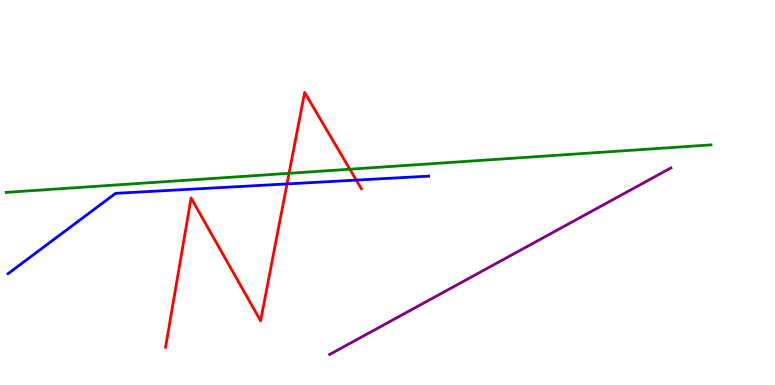[{'lines': ['blue', 'red'], 'intersections': [{'x': 3.7, 'y': 5.22}, {'x': 4.6, 'y': 5.32}]}, {'lines': ['green', 'red'], 'intersections': [{'x': 3.73, 'y': 5.5}, {'x': 4.51, 'y': 5.6}]}, {'lines': ['purple', 'red'], 'intersections': []}, {'lines': ['blue', 'green'], 'intersections': []}, {'lines': ['blue', 'purple'], 'intersections': []}, {'lines': ['green', 'purple'], 'intersections': []}]